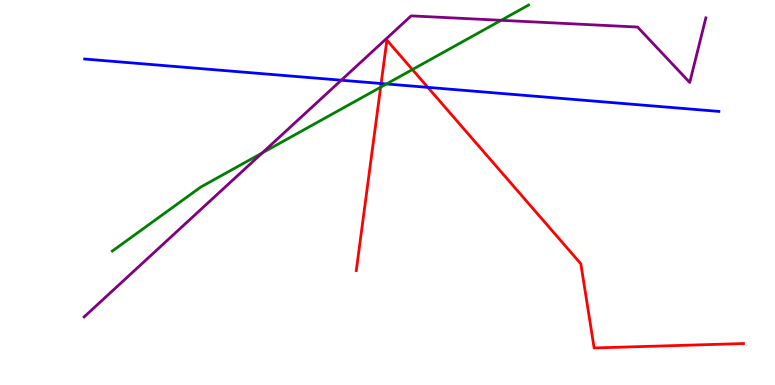[{'lines': ['blue', 'red'], 'intersections': [{'x': 4.92, 'y': 7.83}, {'x': 5.52, 'y': 7.73}]}, {'lines': ['green', 'red'], 'intersections': [{'x': 4.91, 'y': 7.74}, {'x': 5.32, 'y': 8.19}]}, {'lines': ['purple', 'red'], 'intersections': []}, {'lines': ['blue', 'green'], 'intersections': [{'x': 4.99, 'y': 7.82}]}, {'lines': ['blue', 'purple'], 'intersections': [{'x': 4.4, 'y': 7.92}]}, {'lines': ['green', 'purple'], 'intersections': [{'x': 3.38, 'y': 6.03}, {'x': 6.47, 'y': 9.47}]}]